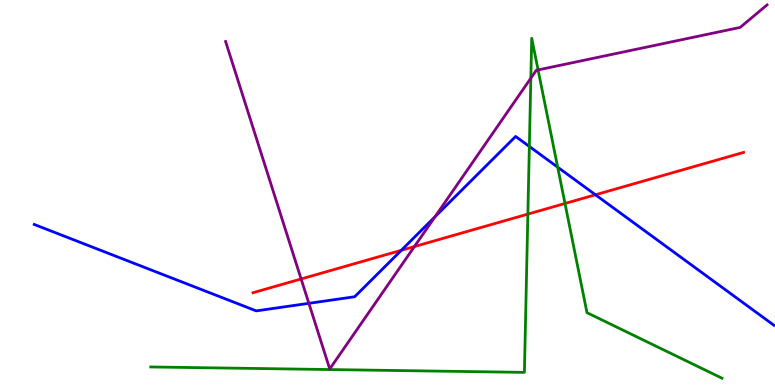[{'lines': ['blue', 'red'], 'intersections': [{'x': 5.18, 'y': 3.5}, {'x': 7.68, 'y': 4.94}]}, {'lines': ['green', 'red'], 'intersections': [{'x': 6.81, 'y': 4.44}, {'x': 7.29, 'y': 4.71}]}, {'lines': ['purple', 'red'], 'intersections': [{'x': 3.89, 'y': 2.75}, {'x': 5.35, 'y': 3.6}]}, {'lines': ['blue', 'green'], 'intersections': [{'x': 6.83, 'y': 6.2}, {'x': 7.2, 'y': 5.66}]}, {'lines': ['blue', 'purple'], 'intersections': [{'x': 3.99, 'y': 2.12}, {'x': 5.61, 'y': 4.37}]}, {'lines': ['green', 'purple'], 'intersections': [{'x': 6.85, 'y': 7.97}, {'x': 6.94, 'y': 8.18}]}]